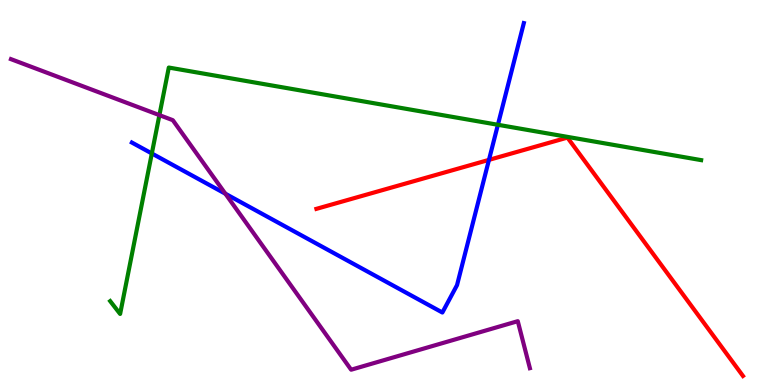[{'lines': ['blue', 'red'], 'intersections': [{'x': 6.31, 'y': 5.85}]}, {'lines': ['green', 'red'], 'intersections': []}, {'lines': ['purple', 'red'], 'intersections': []}, {'lines': ['blue', 'green'], 'intersections': [{'x': 1.96, 'y': 6.01}, {'x': 6.42, 'y': 6.76}]}, {'lines': ['blue', 'purple'], 'intersections': [{'x': 2.91, 'y': 4.97}]}, {'lines': ['green', 'purple'], 'intersections': [{'x': 2.06, 'y': 7.01}]}]